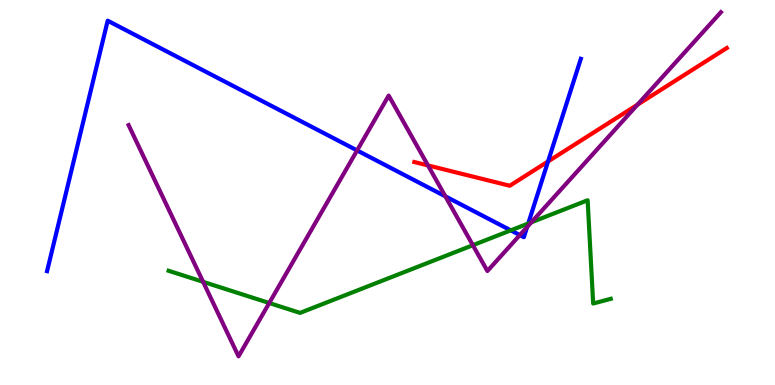[{'lines': ['blue', 'red'], 'intersections': [{'x': 7.07, 'y': 5.81}]}, {'lines': ['green', 'red'], 'intersections': []}, {'lines': ['purple', 'red'], 'intersections': [{'x': 5.52, 'y': 5.7}, {'x': 8.23, 'y': 7.28}]}, {'lines': ['blue', 'green'], 'intersections': [{'x': 6.59, 'y': 4.02}, {'x': 6.82, 'y': 4.19}]}, {'lines': ['blue', 'purple'], 'intersections': [{'x': 4.61, 'y': 6.09}, {'x': 5.75, 'y': 4.9}, {'x': 6.71, 'y': 3.89}, {'x': 6.8, 'y': 4.1}]}, {'lines': ['green', 'purple'], 'intersections': [{'x': 2.62, 'y': 2.68}, {'x': 3.47, 'y': 2.13}, {'x': 6.1, 'y': 3.63}, {'x': 6.86, 'y': 4.23}]}]